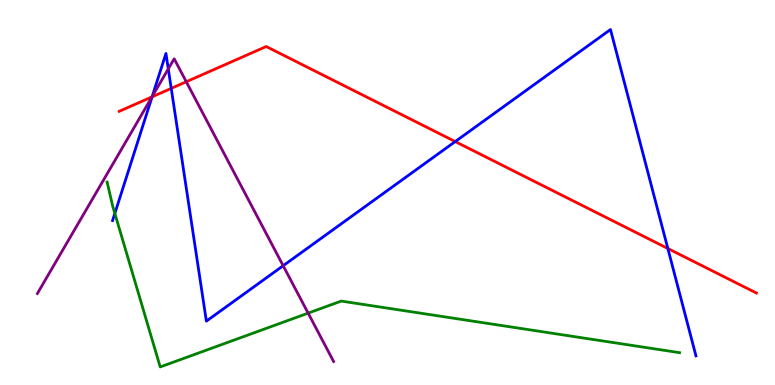[{'lines': ['blue', 'red'], 'intersections': [{'x': 1.96, 'y': 7.48}, {'x': 2.21, 'y': 7.7}, {'x': 5.87, 'y': 6.32}, {'x': 8.62, 'y': 3.55}]}, {'lines': ['green', 'red'], 'intersections': []}, {'lines': ['purple', 'red'], 'intersections': [{'x': 1.96, 'y': 7.48}, {'x': 2.4, 'y': 7.88}]}, {'lines': ['blue', 'green'], 'intersections': [{'x': 1.48, 'y': 4.46}]}, {'lines': ['blue', 'purple'], 'intersections': [{'x': 1.96, 'y': 7.49}, {'x': 2.17, 'y': 8.21}, {'x': 3.65, 'y': 3.1}]}, {'lines': ['green', 'purple'], 'intersections': [{'x': 3.98, 'y': 1.87}]}]